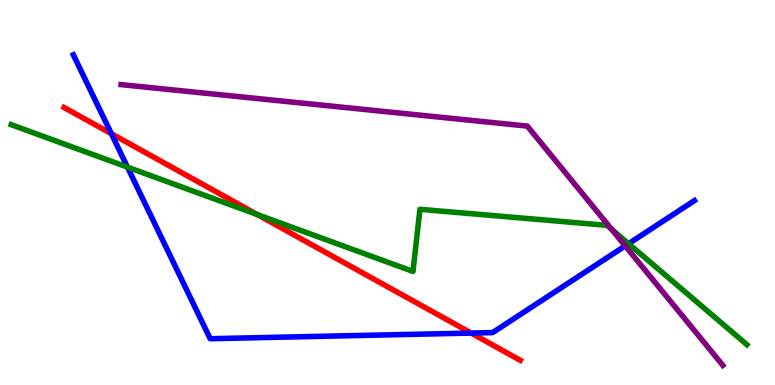[{'lines': ['blue', 'red'], 'intersections': [{'x': 1.44, 'y': 6.53}, {'x': 6.08, 'y': 1.35}]}, {'lines': ['green', 'red'], 'intersections': [{'x': 3.32, 'y': 4.43}]}, {'lines': ['purple', 'red'], 'intersections': []}, {'lines': ['blue', 'green'], 'intersections': [{'x': 1.64, 'y': 5.66}, {'x': 8.11, 'y': 3.67}]}, {'lines': ['blue', 'purple'], 'intersections': [{'x': 8.07, 'y': 3.61}]}, {'lines': ['green', 'purple'], 'intersections': [{'x': 7.89, 'y': 4.04}]}]